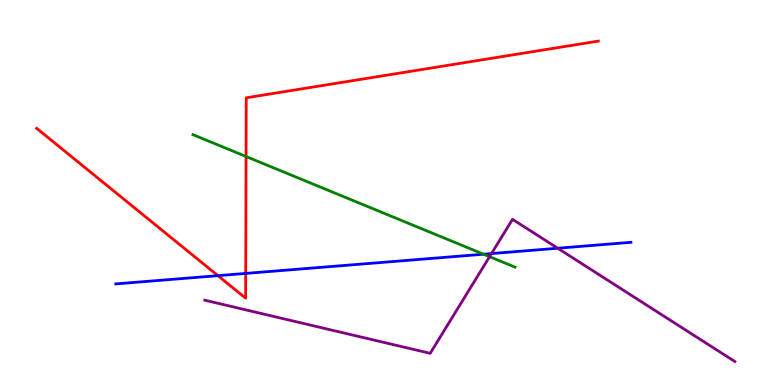[{'lines': ['blue', 'red'], 'intersections': [{'x': 2.81, 'y': 2.84}, {'x': 3.17, 'y': 2.9}]}, {'lines': ['green', 'red'], 'intersections': [{'x': 3.17, 'y': 5.93}]}, {'lines': ['purple', 'red'], 'intersections': []}, {'lines': ['blue', 'green'], 'intersections': [{'x': 6.24, 'y': 3.4}]}, {'lines': ['blue', 'purple'], 'intersections': [{'x': 6.34, 'y': 3.41}, {'x': 7.2, 'y': 3.55}]}, {'lines': ['green', 'purple'], 'intersections': [{'x': 6.32, 'y': 3.33}]}]